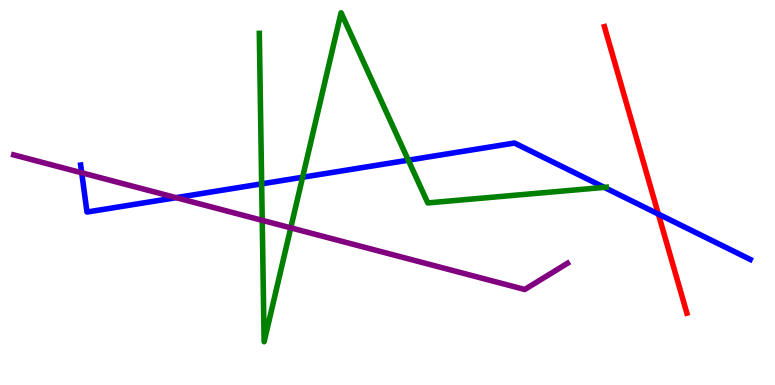[{'lines': ['blue', 'red'], 'intersections': [{'x': 8.49, 'y': 4.44}]}, {'lines': ['green', 'red'], 'intersections': []}, {'lines': ['purple', 'red'], 'intersections': []}, {'lines': ['blue', 'green'], 'intersections': [{'x': 3.38, 'y': 5.22}, {'x': 3.9, 'y': 5.4}, {'x': 5.27, 'y': 5.84}, {'x': 7.8, 'y': 5.13}]}, {'lines': ['blue', 'purple'], 'intersections': [{'x': 1.05, 'y': 5.51}, {'x': 2.27, 'y': 4.87}]}, {'lines': ['green', 'purple'], 'intersections': [{'x': 3.38, 'y': 4.28}, {'x': 3.75, 'y': 4.08}]}]